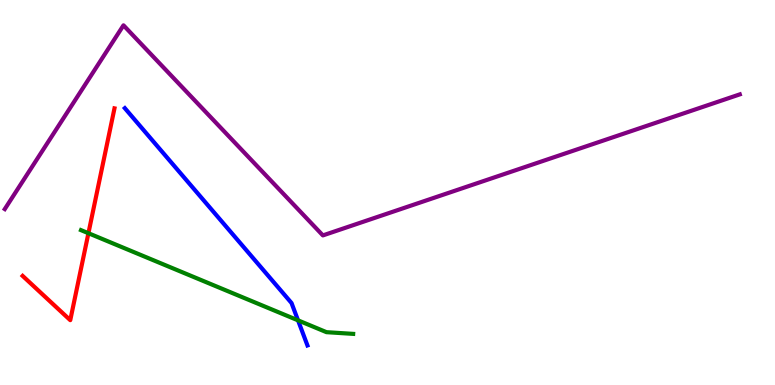[{'lines': ['blue', 'red'], 'intersections': []}, {'lines': ['green', 'red'], 'intersections': [{'x': 1.14, 'y': 3.94}]}, {'lines': ['purple', 'red'], 'intersections': []}, {'lines': ['blue', 'green'], 'intersections': [{'x': 3.85, 'y': 1.68}]}, {'lines': ['blue', 'purple'], 'intersections': []}, {'lines': ['green', 'purple'], 'intersections': []}]